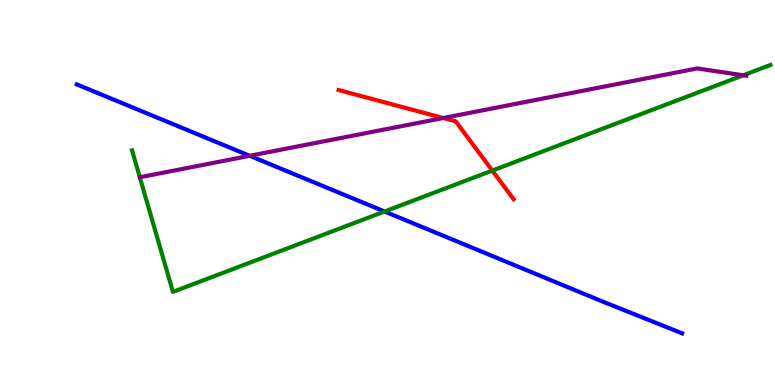[{'lines': ['blue', 'red'], 'intersections': []}, {'lines': ['green', 'red'], 'intersections': [{'x': 6.35, 'y': 5.57}]}, {'lines': ['purple', 'red'], 'intersections': [{'x': 5.72, 'y': 6.93}]}, {'lines': ['blue', 'green'], 'intersections': [{'x': 4.96, 'y': 4.51}]}, {'lines': ['blue', 'purple'], 'intersections': [{'x': 3.22, 'y': 5.95}]}, {'lines': ['green', 'purple'], 'intersections': [{'x': 9.59, 'y': 8.04}]}]